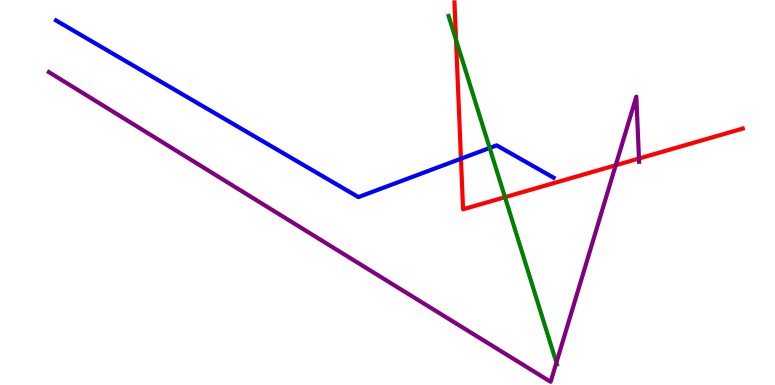[{'lines': ['blue', 'red'], 'intersections': [{'x': 5.95, 'y': 5.88}]}, {'lines': ['green', 'red'], 'intersections': [{'x': 5.88, 'y': 8.97}, {'x': 6.52, 'y': 4.88}]}, {'lines': ['purple', 'red'], 'intersections': [{'x': 7.94, 'y': 5.71}, {'x': 8.24, 'y': 5.88}]}, {'lines': ['blue', 'green'], 'intersections': [{'x': 6.32, 'y': 6.16}]}, {'lines': ['blue', 'purple'], 'intersections': []}, {'lines': ['green', 'purple'], 'intersections': [{'x': 7.18, 'y': 0.583}]}]